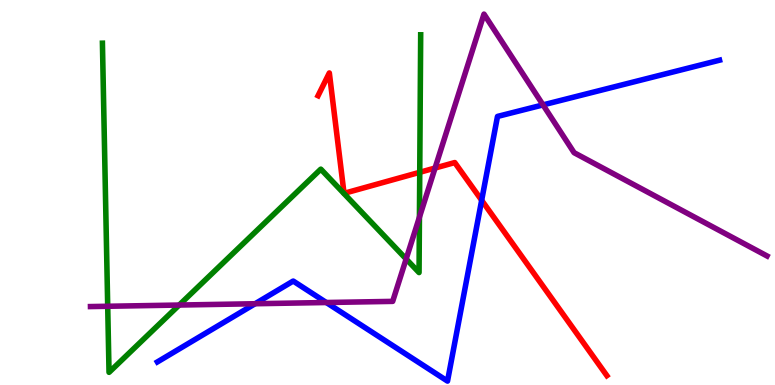[{'lines': ['blue', 'red'], 'intersections': [{'x': 6.22, 'y': 4.8}]}, {'lines': ['green', 'red'], 'intersections': [{'x': 5.42, 'y': 5.52}]}, {'lines': ['purple', 'red'], 'intersections': [{'x': 5.61, 'y': 5.64}]}, {'lines': ['blue', 'green'], 'intersections': []}, {'lines': ['blue', 'purple'], 'intersections': [{'x': 3.29, 'y': 2.11}, {'x': 4.21, 'y': 2.14}, {'x': 7.01, 'y': 7.28}]}, {'lines': ['green', 'purple'], 'intersections': [{'x': 1.39, 'y': 2.04}, {'x': 2.31, 'y': 2.08}, {'x': 5.24, 'y': 3.27}, {'x': 5.41, 'y': 4.36}]}]